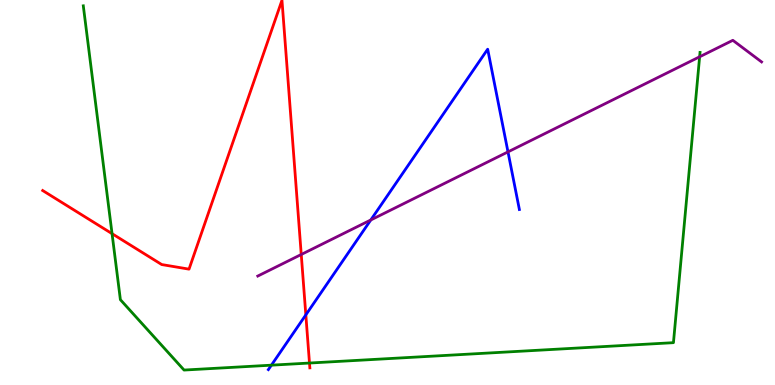[{'lines': ['blue', 'red'], 'intersections': [{'x': 3.95, 'y': 1.82}]}, {'lines': ['green', 'red'], 'intersections': [{'x': 1.45, 'y': 3.93}, {'x': 3.99, 'y': 0.57}]}, {'lines': ['purple', 'red'], 'intersections': [{'x': 3.89, 'y': 3.39}]}, {'lines': ['blue', 'green'], 'intersections': [{'x': 3.5, 'y': 0.515}]}, {'lines': ['blue', 'purple'], 'intersections': [{'x': 4.78, 'y': 4.29}, {'x': 6.55, 'y': 6.05}]}, {'lines': ['green', 'purple'], 'intersections': [{'x': 9.03, 'y': 8.53}]}]